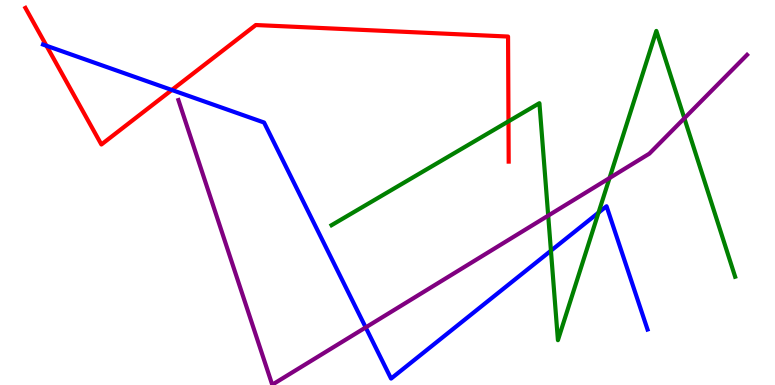[{'lines': ['blue', 'red'], 'intersections': [{'x': 0.599, 'y': 8.81}, {'x': 2.22, 'y': 7.66}]}, {'lines': ['green', 'red'], 'intersections': [{'x': 6.56, 'y': 6.85}]}, {'lines': ['purple', 'red'], 'intersections': []}, {'lines': ['blue', 'green'], 'intersections': [{'x': 7.11, 'y': 3.49}, {'x': 7.72, 'y': 4.48}]}, {'lines': ['blue', 'purple'], 'intersections': [{'x': 4.72, 'y': 1.5}]}, {'lines': ['green', 'purple'], 'intersections': [{'x': 7.07, 'y': 4.4}, {'x': 7.86, 'y': 5.38}, {'x': 8.83, 'y': 6.93}]}]